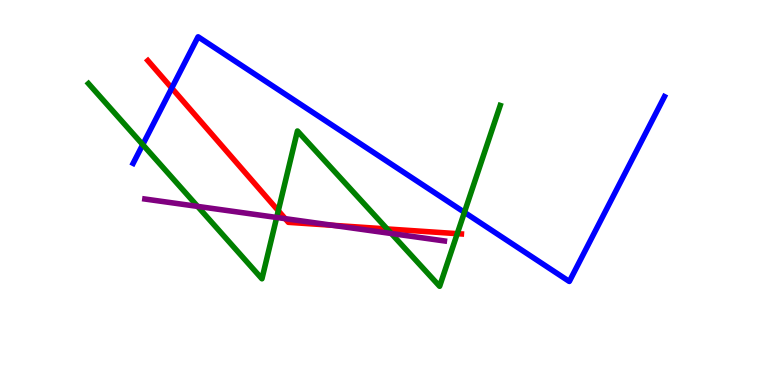[{'lines': ['blue', 'red'], 'intersections': [{'x': 2.22, 'y': 7.71}]}, {'lines': ['green', 'red'], 'intersections': [{'x': 3.59, 'y': 4.53}, {'x': 5.0, 'y': 4.05}, {'x': 5.9, 'y': 3.93}]}, {'lines': ['purple', 'red'], 'intersections': [{'x': 3.68, 'y': 4.32}, {'x': 4.29, 'y': 4.15}]}, {'lines': ['blue', 'green'], 'intersections': [{'x': 1.84, 'y': 6.24}, {'x': 5.99, 'y': 4.49}]}, {'lines': ['blue', 'purple'], 'intersections': []}, {'lines': ['green', 'purple'], 'intersections': [{'x': 2.55, 'y': 4.64}, {'x': 3.57, 'y': 4.35}, {'x': 5.05, 'y': 3.93}]}]